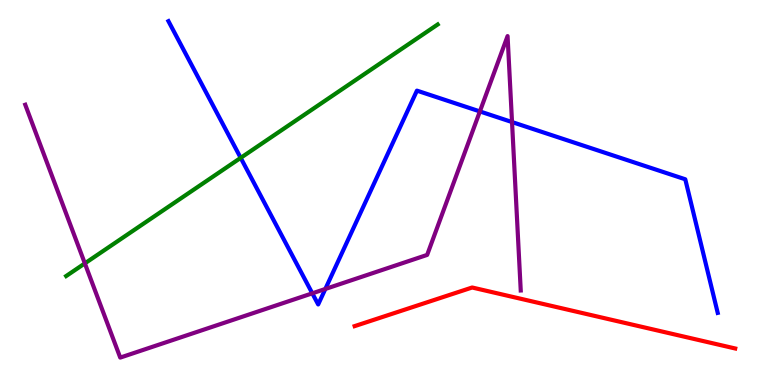[{'lines': ['blue', 'red'], 'intersections': []}, {'lines': ['green', 'red'], 'intersections': []}, {'lines': ['purple', 'red'], 'intersections': []}, {'lines': ['blue', 'green'], 'intersections': [{'x': 3.11, 'y': 5.9}]}, {'lines': ['blue', 'purple'], 'intersections': [{'x': 4.03, 'y': 2.38}, {'x': 4.2, 'y': 2.49}, {'x': 6.19, 'y': 7.11}, {'x': 6.61, 'y': 6.83}]}, {'lines': ['green', 'purple'], 'intersections': [{'x': 1.09, 'y': 3.16}]}]